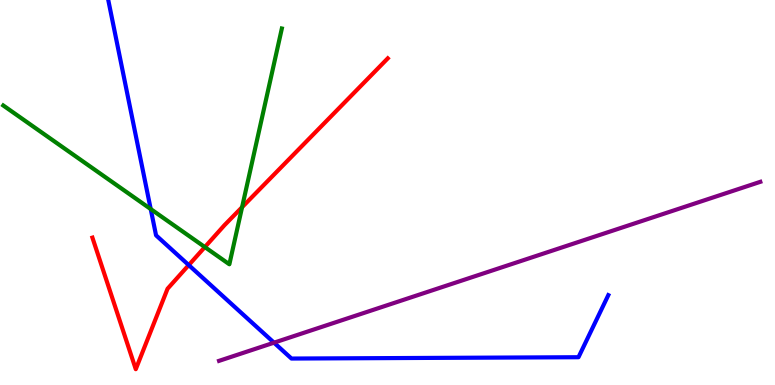[{'lines': ['blue', 'red'], 'intersections': [{'x': 2.44, 'y': 3.11}]}, {'lines': ['green', 'red'], 'intersections': [{'x': 2.64, 'y': 3.58}, {'x': 3.12, 'y': 4.62}]}, {'lines': ['purple', 'red'], 'intersections': []}, {'lines': ['blue', 'green'], 'intersections': [{'x': 1.94, 'y': 4.57}]}, {'lines': ['blue', 'purple'], 'intersections': [{'x': 3.54, 'y': 1.1}]}, {'lines': ['green', 'purple'], 'intersections': []}]